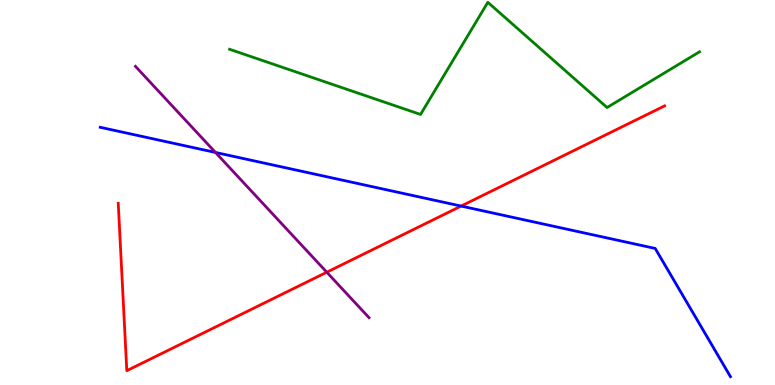[{'lines': ['blue', 'red'], 'intersections': [{'x': 5.95, 'y': 4.65}]}, {'lines': ['green', 'red'], 'intersections': []}, {'lines': ['purple', 'red'], 'intersections': [{'x': 4.22, 'y': 2.93}]}, {'lines': ['blue', 'green'], 'intersections': []}, {'lines': ['blue', 'purple'], 'intersections': [{'x': 2.78, 'y': 6.04}]}, {'lines': ['green', 'purple'], 'intersections': []}]